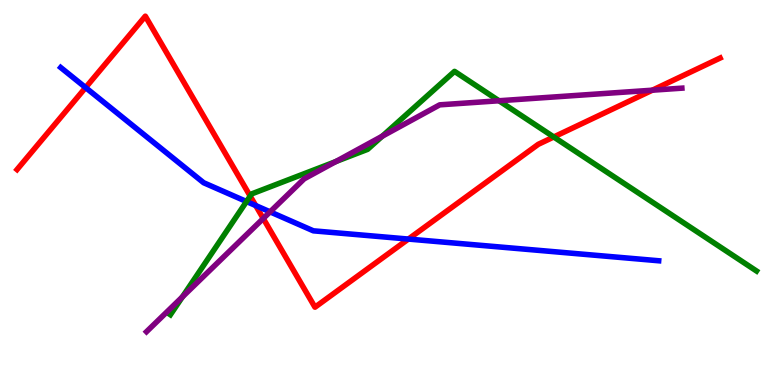[{'lines': ['blue', 'red'], 'intersections': [{'x': 1.1, 'y': 7.73}, {'x': 3.3, 'y': 4.66}, {'x': 5.27, 'y': 3.79}]}, {'lines': ['green', 'red'], 'intersections': [{'x': 3.23, 'y': 4.91}, {'x': 7.15, 'y': 6.44}]}, {'lines': ['purple', 'red'], 'intersections': [{'x': 3.4, 'y': 4.32}, {'x': 8.42, 'y': 7.66}]}, {'lines': ['blue', 'green'], 'intersections': [{'x': 3.18, 'y': 4.77}]}, {'lines': ['blue', 'purple'], 'intersections': [{'x': 3.49, 'y': 4.5}]}, {'lines': ['green', 'purple'], 'intersections': [{'x': 2.35, 'y': 2.29}, {'x': 4.33, 'y': 5.8}, {'x': 4.93, 'y': 6.46}, {'x': 6.44, 'y': 7.38}]}]